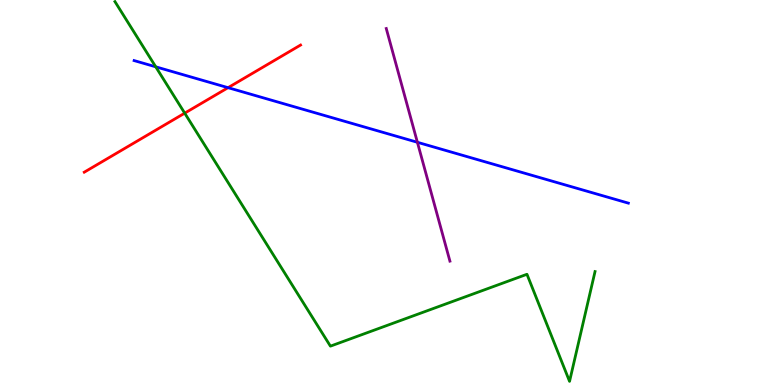[{'lines': ['blue', 'red'], 'intersections': [{'x': 2.94, 'y': 7.72}]}, {'lines': ['green', 'red'], 'intersections': [{'x': 2.38, 'y': 7.06}]}, {'lines': ['purple', 'red'], 'intersections': []}, {'lines': ['blue', 'green'], 'intersections': [{'x': 2.01, 'y': 8.26}]}, {'lines': ['blue', 'purple'], 'intersections': [{'x': 5.39, 'y': 6.3}]}, {'lines': ['green', 'purple'], 'intersections': []}]